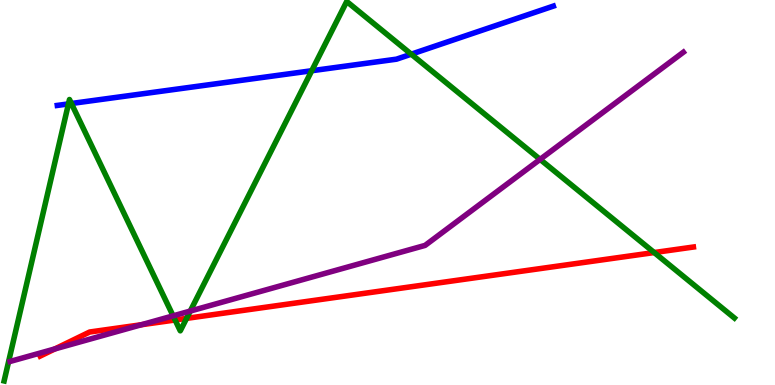[{'lines': ['blue', 'red'], 'intersections': []}, {'lines': ['green', 'red'], 'intersections': [{'x': 2.26, 'y': 1.69}, {'x': 2.41, 'y': 1.73}, {'x': 8.44, 'y': 3.44}]}, {'lines': ['purple', 'red'], 'intersections': [{'x': 0.708, 'y': 0.937}, {'x': 1.82, 'y': 1.57}]}, {'lines': ['blue', 'green'], 'intersections': [{'x': 0.883, 'y': 7.3}, {'x': 0.921, 'y': 7.31}, {'x': 4.02, 'y': 8.16}, {'x': 5.31, 'y': 8.59}]}, {'lines': ['blue', 'purple'], 'intersections': []}, {'lines': ['green', 'purple'], 'intersections': [{'x': 2.23, 'y': 1.8}, {'x': 2.46, 'y': 1.92}, {'x': 6.97, 'y': 5.86}]}]